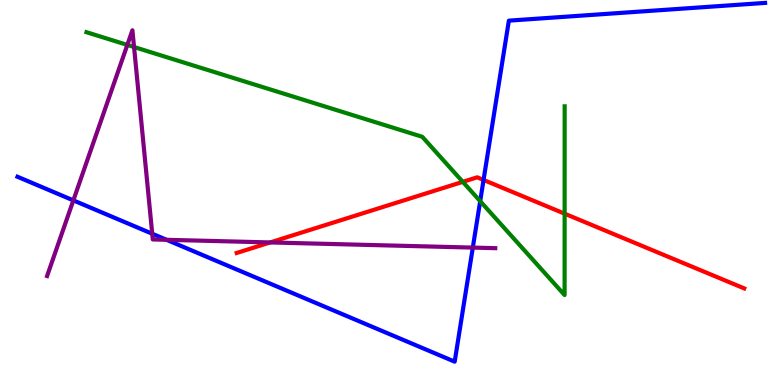[{'lines': ['blue', 'red'], 'intersections': [{'x': 6.24, 'y': 5.33}]}, {'lines': ['green', 'red'], 'intersections': [{'x': 5.97, 'y': 5.28}, {'x': 7.29, 'y': 4.45}]}, {'lines': ['purple', 'red'], 'intersections': [{'x': 3.49, 'y': 3.7}]}, {'lines': ['blue', 'green'], 'intersections': [{'x': 6.2, 'y': 4.77}]}, {'lines': ['blue', 'purple'], 'intersections': [{'x': 0.946, 'y': 4.8}, {'x': 1.96, 'y': 3.93}, {'x': 2.15, 'y': 3.77}, {'x': 6.1, 'y': 3.57}]}, {'lines': ['green', 'purple'], 'intersections': [{'x': 1.64, 'y': 8.83}, {'x': 1.73, 'y': 8.78}]}]